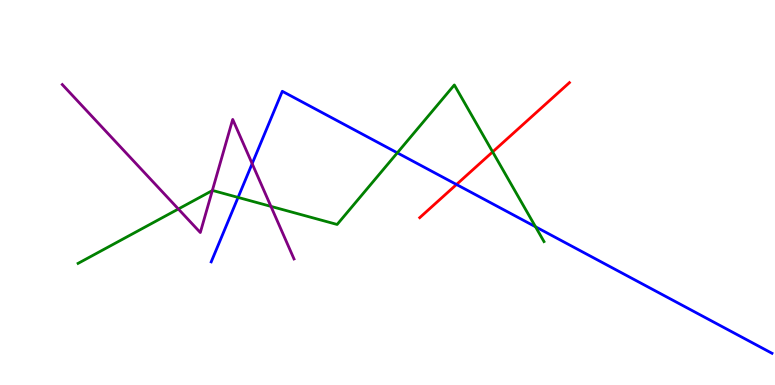[{'lines': ['blue', 'red'], 'intersections': [{'x': 5.89, 'y': 5.21}]}, {'lines': ['green', 'red'], 'intersections': [{'x': 6.36, 'y': 6.05}]}, {'lines': ['purple', 'red'], 'intersections': []}, {'lines': ['blue', 'green'], 'intersections': [{'x': 3.07, 'y': 4.87}, {'x': 5.13, 'y': 6.03}, {'x': 6.91, 'y': 4.11}]}, {'lines': ['blue', 'purple'], 'intersections': [{'x': 3.25, 'y': 5.75}]}, {'lines': ['green', 'purple'], 'intersections': [{'x': 2.3, 'y': 4.57}, {'x': 2.74, 'y': 5.05}, {'x': 3.5, 'y': 4.64}]}]